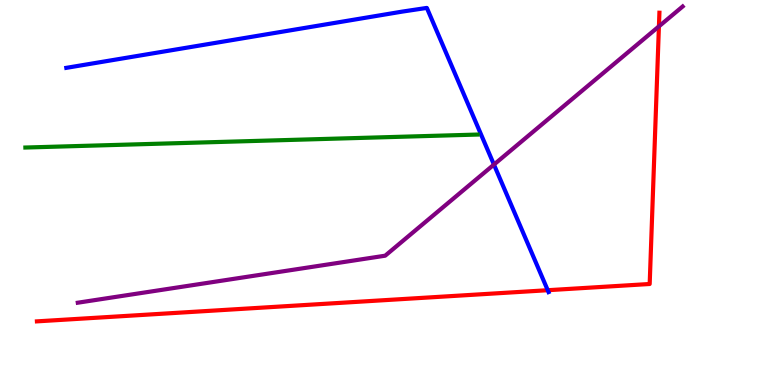[{'lines': ['blue', 'red'], 'intersections': [{'x': 7.07, 'y': 2.46}]}, {'lines': ['green', 'red'], 'intersections': []}, {'lines': ['purple', 'red'], 'intersections': [{'x': 8.5, 'y': 9.31}]}, {'lines': ['blue', 'green'], 'intersections': []}, {'lines': ['blue', 'purple'], 'intersections': [{'x': 6.37, 'y': 5.73}]}, {'lines': ['green', 'purple'], 'intersections': []}]